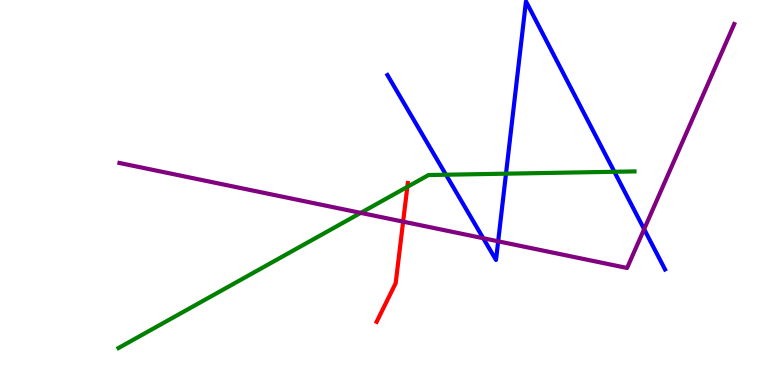[{'lines': ['blue', 'red'], 'intersections': []}, {'lines': ['green', 'red'], 'intersections': [{'x': 5.26, 'y': 5.15}]}, {'lines': ['purple', 'red'], 'intersections': [{'x': 5.2, 'y': 4.24}]}, {'lines': ['blue', 'green'], 'intersections': [{'x': 5.75, 'y': 5.46}, {'x': 6.53, 'y': 5.49}, {'x': 7.93, 'y': 5.54}]}, {'lines': ['blue', 'purple'], 'intersections': [{'x': 6.24, 'y': 3.81}, {'x': 6.43, 'y': 3.73}, {'x': 8.31, 'y': 4.05}]}, {'lines': ['green', 'purple'], 'intersections': [{'x': 4.65, 'y': 4.47}]}]